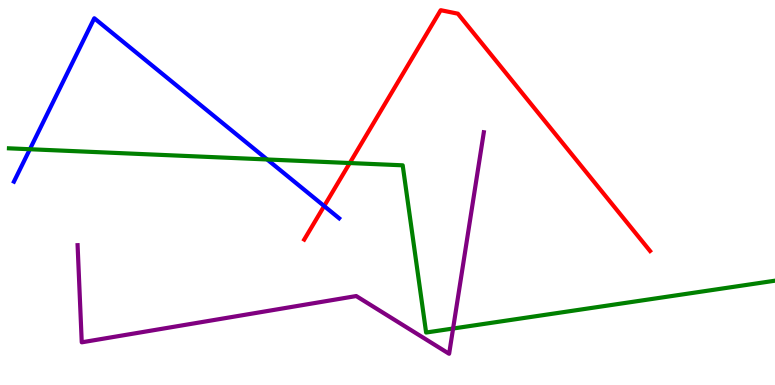[{'lines': ['blue', 'red'], 'intersections': [{'x': 4.18, 'y': 4.65}]}, {'lines': ['green', 'red'], 'intersections': [{'x': 4.51, 'y': 5.77}]}, {'lines': ['purple', 'red'], 'intersections': []}, {'lines': ['blue', 'green'], 'intersections': [{'x': 0.385, 'y': 6.12}, {'x': 3.45, 'y': 5.86}]}, {'lines': ['blue', 'purple'], 'intersections': []}, {'lines': ['green', 'purple'], 'intersections': [{'x': 5.85, 'y': 1.47}]}]